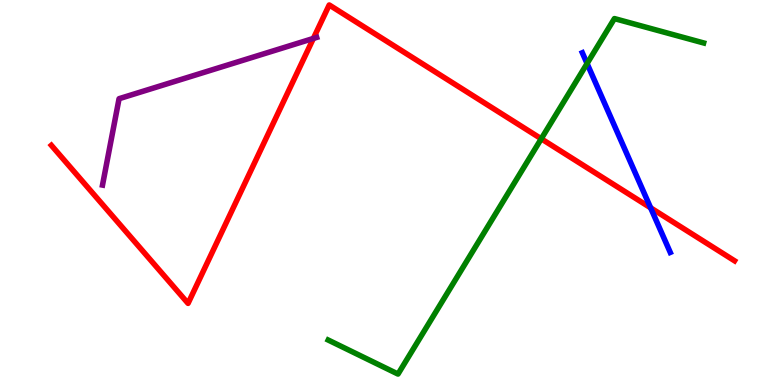[{'lines': ['blue', 'red'], 'intersections': [{'x': 8.4, 'y': 4.6}]}, {'lines': ['green', 'red'], 'intersections': [{'x': 6.98, 'y': 6.4}]}, {'lines': ['purple', 'red'], 'intersections': [{'x': 4.04, 'y': 9.0}]}, {'lines': ['blue', 'green'], 'intersections': [{'x': 7.58, 'y': 8.35}]}, {'lines': ['blue', 'purple'], 'intersections': []}, {'lines': ['green', 'purple'], 'intersections': []}]